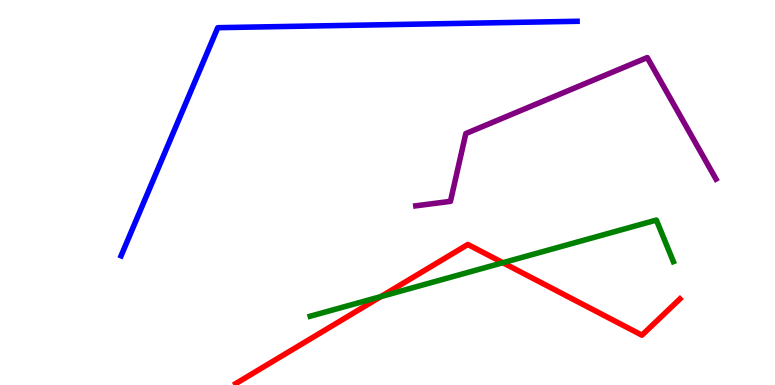[{'lines': ['blue', 'red'], 'intersections': []}, {'lines': ['green', 'red'], 'intersections': [{'x': 4.92, 'y': 2.3}, {'x': 6.49, 'y': 3.18}]}, {'lines': ['purple', 'red'], 'intersections': []}, {'lines': ['blue', 'green'], 'intersections': []}, {'lines': ['blue', 'purple'], 'intersections': []}, {'lines': ['green', 'purple'], 'intersections': []}]